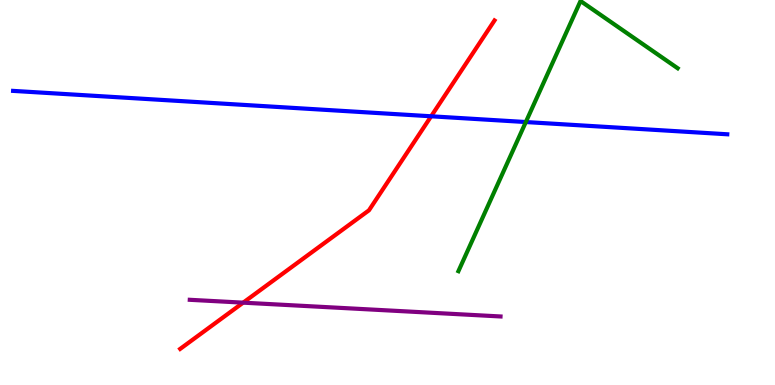[{'lines': ['blue', 'red'], 'intersections': [{'x': 5.56, 'y': 6.98}]}, {'lines': ['green', 'red'], 'intersections': []}, {'lines': ['purple', 'red'], 'intersections': [{'x': 3.14, 'y': 2.14}]}, {'lines': ['blue', 'green'], 'intersections': [{'x': 6.78, 'y': 6.83}]}, {'lines': ['blue', 'purple'], 'intersections': []}, {'lines': ['green', 'purple'], 'intersections': []}]